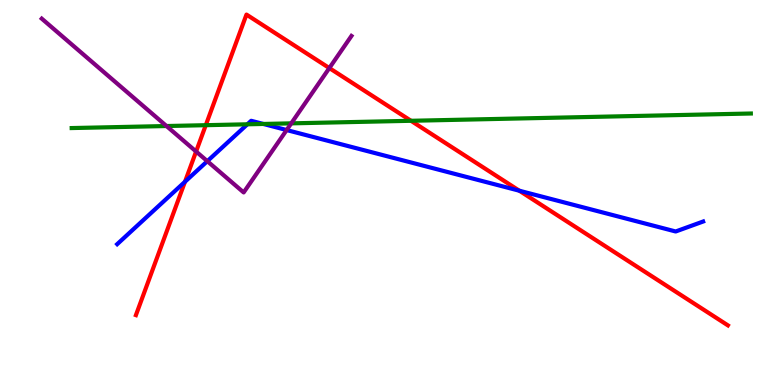[{'lines': ['blue', 'red'], 'intersections': [{'x': 2.39, 'y': 5.28}, {'x': 6.7, 'y': 5.05}]}, {'lines': ['green', 'red'], 'intersections': [{'x': 2.66, 'y': 6.75}, {'x': 5.3, 'y': 6.86}]}, {'lines': ['purple', 'red'], 'intersections': [{'x': 2.53, 'y': 6.06}, {'x': 4.25, 'y': 8.23}]}, {'lines': ['blue', 'green'], 'intersections': [{'x': 3.19, 'y': 6.77}, {'x': 3.4, 'y': 6.78}]}, {'lines': ['blue', 'purple'], 'intersections': [{'x': 2.68, 'y': 5.81}, {'x': 3.7, 'y': 6.62}]}, {'lines': ['green', 'purple'], 'intersections': [{'x': 2.15, 'y': 6.73}, {'x': 3.76, 'y': 6.8}]}]